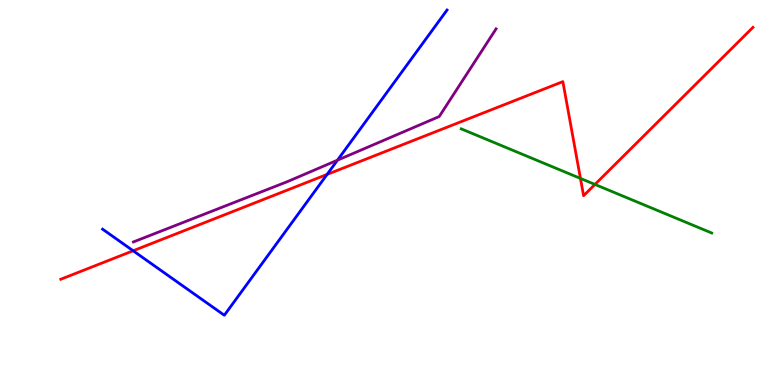[{'lines': ['blue', 'red'], 'intersections': [{'x': 1.72, 'y': 3.49}, {'x': 4.22, 'y': 5.47}]}, {'lines': ['green', 'red'], 'intersections': [{'x': 7.49, 'y': 5.37}, {'x': 7.68, 'y': 5.21}]}, {'lines': ['purple', 'red'], 'intersections': []}, {'lines': ['blue', 'green'], 'intersections': []}, {'lines': ['blue', 'purple'], 'intersections': [{'x': 4.35, 'y': 5.84}]}, {'lines': ['green', 'purple'], 'intersections': []}]